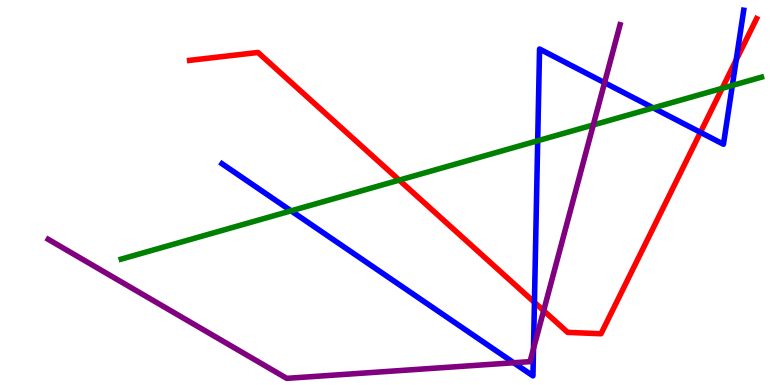[{'lines': ['blue', 'red'], 'intersections': [{'x': 6.9, 'y': 2.15}, {'x': 9.04, 'y': 6.56}, {'x': 9.5, 'y': 8.44}]}, {'lines': ['green', 'red'], 'intersections': [{'x': 5.15, 'y': 5.32}, {'x': 9.32, 'y': 7.71}]}, {'lines': ['purple', 'red'], 'intersections': [{'x': 7.01, 'y': 1.93}]}, {'lines': ['blue', 'green'], 'intersections': [{'x': 3.76, 'y': 4.52}, {'x': 6.94, 'y': 6.34}, {'x': 8.43, 'y': 7.2}, {'x': 9.45, 'y': 7.78}]}, {'lines': ['blue', 'purple'], 'intersections': [{'x': 6.63, 'y': 0.578}, {'x': 6.88, 'y': 0.944}, {'x': 7.8, 'y': 7.85}]}, {'lines': ['green', 'purple'], 'intersections': [{'x': 7.66, 'y': 6.75}]}]